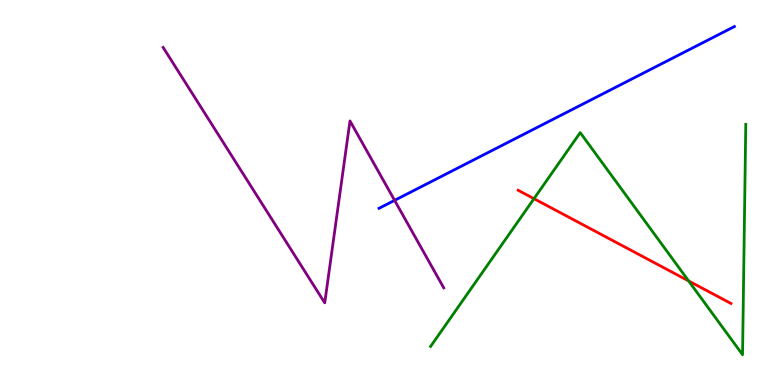[{'lines': ['blue', 'red'], 'intersections': []}, {'lines': ['green', 'red'], 'intersections': [{'x': 6.89, 'y': 4.84}, {'x': 8.89, 'y': 2.7}]}, {'lines': ['purple', 'red'], 'intersections': []}, {'lines': ['blue', 'green'], 'intersections': []}, {'lines': ['blue', 'purple'], 'intersections': [{'x': 5.09, 'y': 4.8}]}, {'lines': ['green', 'purple'], 'intersections': []}]